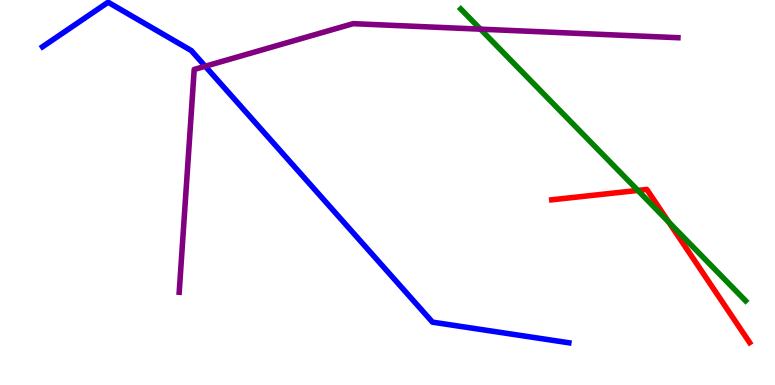[{'lines': ['blue', 'red'], 'intersections': []}, {'lines': ['green', 'red'], 'intersections': [{'x': 8.23, 'y': 5.05}, {'x': 8.63, 'y': 4.23}]}, {'lines': ['purple', 'red'], 'intersections': []}, {'lines': ['blue', 'green'], 'intersections': []}, {'lines': ['blue', 'purple'], 'intersections': [{'x': 2.65, 'y': 8.28}]}, {'lines': ['green', 'purple'], 'intersections': [{'x': 6.2, 'y': 9.24}]}]